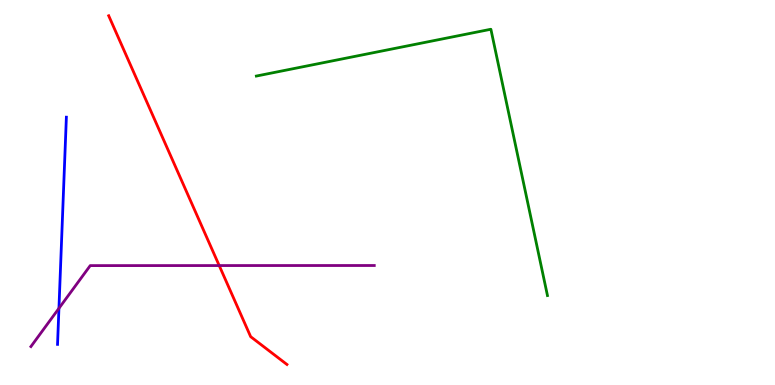[{'lines': ['blue', 'red'], 'intersections': []}, {'lines': ['green', 'red'], 'intersections': []}, {'lines': ['purple', 'red'], 'intersections': [{'x': 2.83, 'y': 3.1}]}, {'lines': ['blue', 'green'], 'intersections': []}, {'lines': ['blue', 'purple'], 'intersections': [{'x': 0.761, 'y': 1.99}]}, {'lines': ['green', 'purple'], 'intersections': []}]